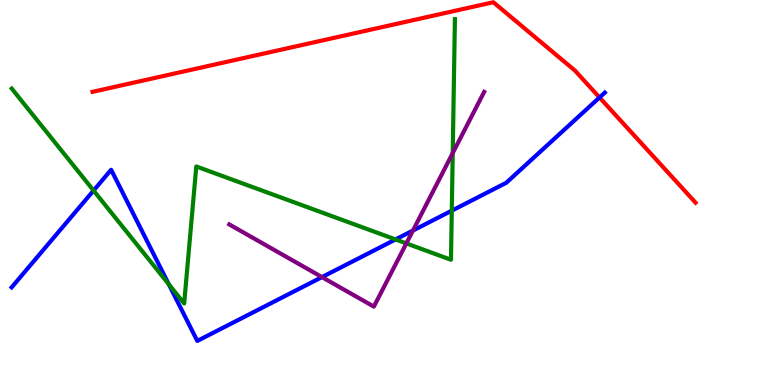[{'lines': ['blue', 'red'], 'intersections': [{'x': 7.74, 'y': 7.47}]}, {'lines': ['green', 'red'], 'intersections': []}, {'lines': ['purple', 'red'], 'intersections': []}, {'lines': ['blue', 'green'], 'intersections': [{'x': 1.21, 'y': 5.05}, {'x': 2.18, 'y': 2.62}, {'x': 5.1, 'y': 3.78}, {'x': 5.83, 'y': 4.53}]}, {'lines': ['blue', 'purple'], 'intersections': [{'x': 4.15, 'y': 2.8}, {'x': 5.33, 'y': 4.01}]}, {'lines': ['green', 'purple'], 'intersections': [{'x': 5.24, 'y': 3.68}, {'x': 5.84, 'y': 6.02}]}]